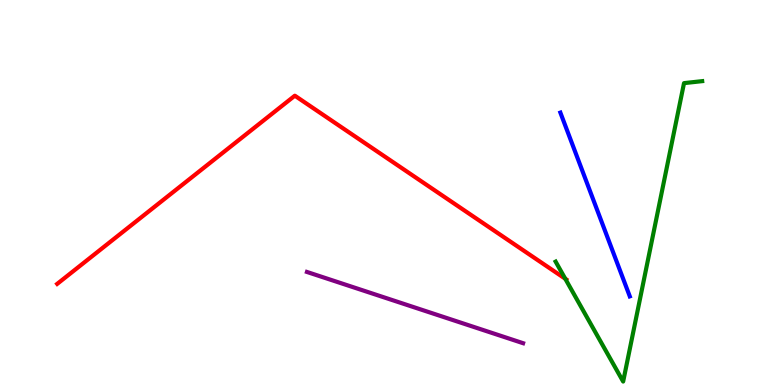[{'lines': ['blue', 'red'], 'intersections': []}, {'lines': ['green', 'red'], 'intersections': [{'x': 7.29, 'y': 2.76}]}, {'lines': ['purple', 'red'], 'intersections': []}, {'lines': ['blue', 'green'], 'intersections': []}, {'lines': ['blue', 'purple'], 'intersections': []}, {'lines': ['green', 'purple'], 'intersections': []}]